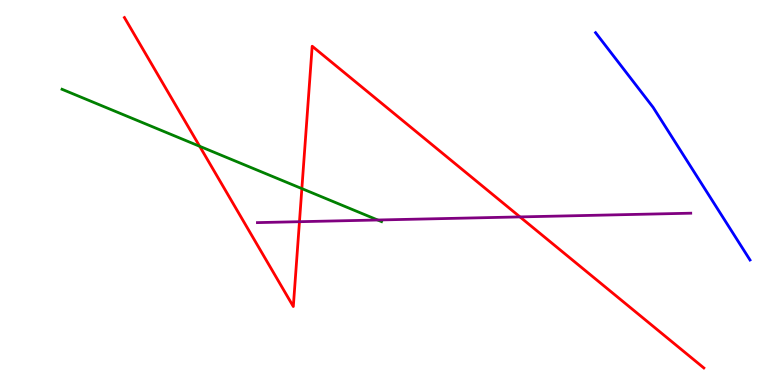[{'lines': ['blue', 'red'], 'intersections': []}, {'lines': ['green', 'red'], 'intersections': [{'x': 2.58, 'y': 6.2}, {'x': 3.89, 'y': 5.1}]}, {'lines': ['purple', 'red'], 'intersections': [{'x': 3.86, 'y': 4.24}, {'x': 6.71, 'y': 4.37}]}, {'lines': ['blue', 'green'], 'intersections': []}, {'lines': ['blue', 'purple'], 'intersections': []}, {'lines': ['green', 'purple'], 'intersections': [{'x': 4.87, 'y': 4.29}]}]